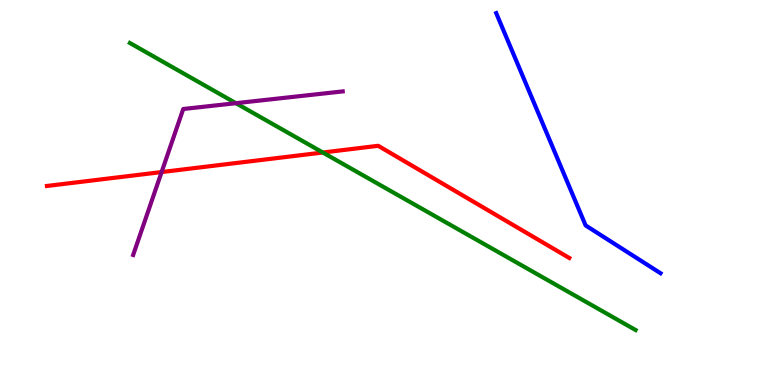[{'lines': ['blue', 'red'], 'intersections': []}, {'lines': ['green', 'red'], 'intersections': [{'x': 4.17, 'y': 6.04}]}, {'lines': ['purple', 'red'], 'intersections': [{'x': 2.09, 'y': 5.53}]}, {'lines': ['blue', 'green'], 'intersections': []}, {'lines': ['blue', 'purple'], 'intersections': []}, {'lines': ['green', 'purple'], 'intersections': [{'x': 3.04, 'y': 7.32}]}]